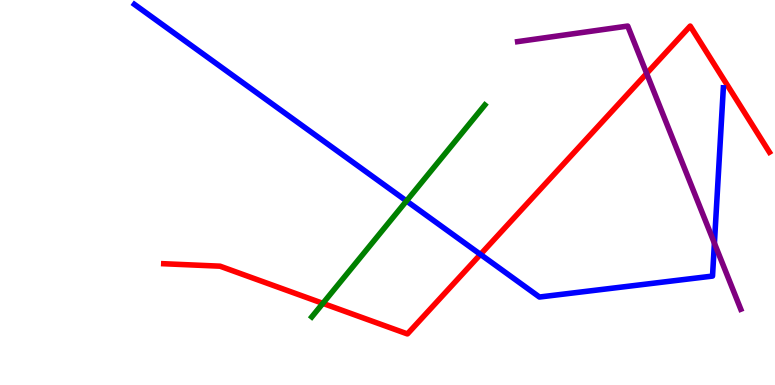[{'lines': ['blue', 'red'], 'intersections': [{'x': 6.2, 'y': 3.39}]}, {'lines': ['green', 'red'], 'intersections': [{'x': 4.17, 'y': 2.12}]}, {'lines': ['purple', 'red'], 'intersections': [{'x': 8.34, 'y': 8.09}]}, {'lines': ['blue', 'green'], 'intersections': [{'x': 5.24, 'y': 4.78}]}, {'lines': ['blue', 'purple'], 'intersections': [{'x': 9.22, 'y': 3.68}]}, {'lines': ['green', 'purple'], 'intersections': []}]